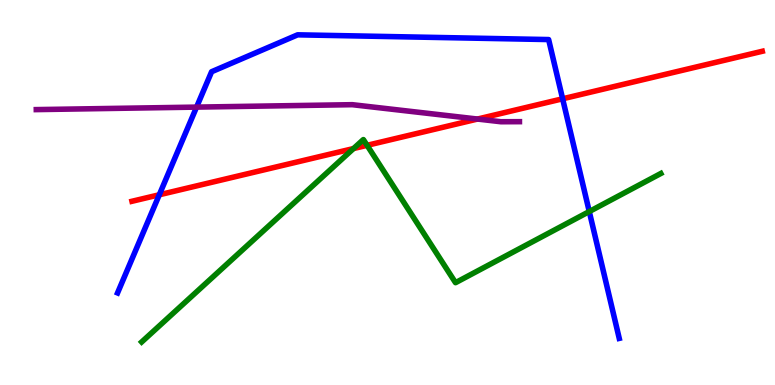[{'lines': ['blue', 'red'], 'intersections': [{'x': 2.06, 'y': 4.94}, {'x': 7.26, 'y': 7.43}]}, {'lines': ['green', 'red'], 'intersections': [{'x': 4.56, 'y': 6.14}, {'x': 4.74, 'y': 6.23}]}, {'lines': ['purple', 'red'], 'intersections': [{'x': 6.16, 'y': 6.91}]}, {'lines': ['blue', 'green'], 'intersections': [{'x': 7.6, 'y': 4.51}]}, {'lines': ['blue', 'purple'], 'intersections': [{'x': 2.54, 'y': 7.22}]}, {'lines': ['green', 'purple'], 'intersections': []}]